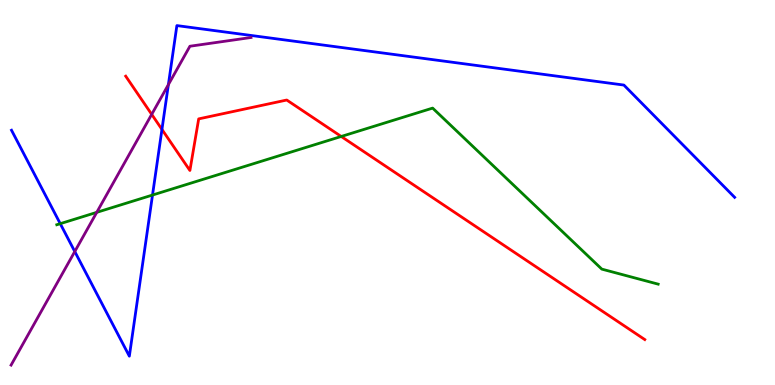[{'lines': ['blue', 'red'], 'intersections': [{'x': 2.09, 'y': 6.64}]}, {'lines': ['green', 'red'], 'intersections': [{'x': 4.4, 'y': 6.46}]}, {'lines': ['purple', 'red'], 'intersections': [{'x': 1.96, 'y': 7.03}]}, {'lines': ['blue', 'green'], 'intersections': [{'x': 0.777, 'y': 4.19}, {'x': 1.97, 'y': 4.93}]}, {'lines': ['blue', 'purple'], 'intersections': [{'x': 0.965, 'y': 3.47}, {'x': 2.17, 'y': 7.8}]}, {'lines': ['green', 'purple'], 'intersections': [{'x': 1.25, 'y': 4.48}]}]